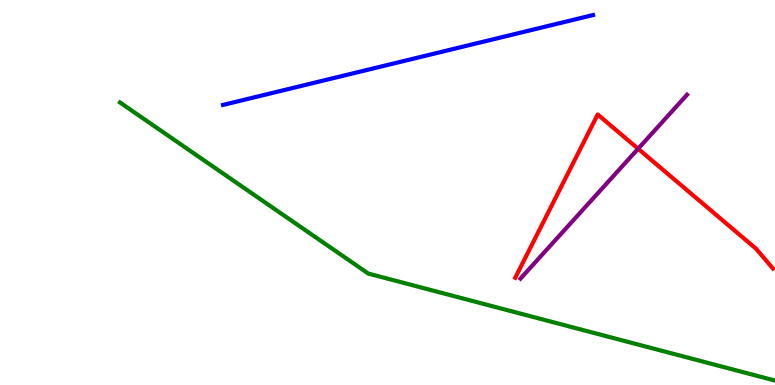[{'lines': ['blue', 'red'], 'intersections': []}, {'lines': ['green', 'red'], 'intersections': []}, {'lines': ['purple', 'red'], 'intersections': [{'x': 8.23, 'y': 6.14}]}, {'lines': ['blue', 'green'], 'intersections': []}, {'lines': ['blue', 'purple'], 'intersections': []}, {'lines': ['green', 'purple'], 'intersections': []}]